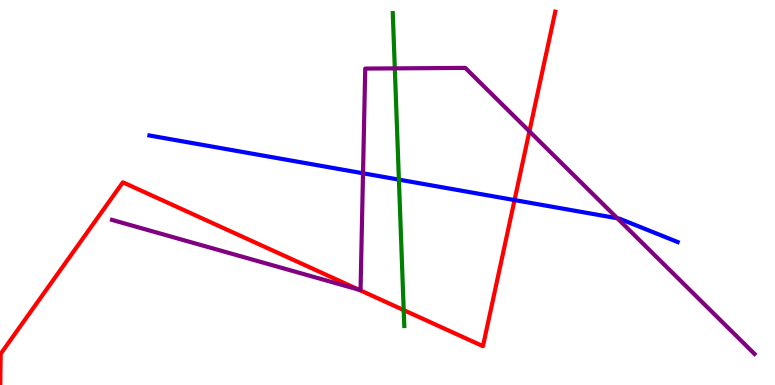[{'lines': ['blue', 'red'], 'intersections': [{'x': 6.64, 'y': 4.8}]}, {'lines': ['green', 'red'], 'intersections': [{'x': 5.21, 'y': 1.95}]}, {'lines': ['purple', 'red'], 'intersections': [{'x': 4.63, 'y': 2.48}, {'x': 6.83, 'y': 6.59}]}, {'lines': ['blue', 'green'], 'intersections': [{'x': 5.15, 'y': 5.33}]}, {'lines': ['blue', 'purple'], 'intersections': [{'x': 4.68, 'y': 5.5}, {'x': 7.97, 'y': 4.33}]}, {'lines': ['green', 'purple'], 'intersections': [{'x': 5.09, 'y': 8.22}]}]